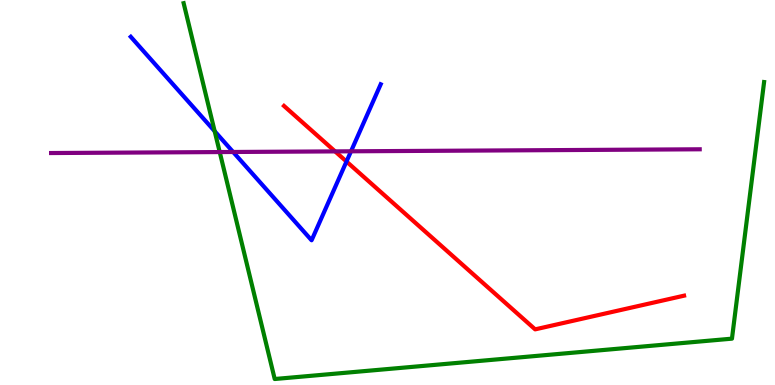[{'lines': ['blue', 'red'], 'intersections': [{'x': 4.47, 'y': 5.8}]}, {'lines': ['green', 'red'], 'intersections': []}, {'lines': ['purple', 'red'], 'intersections': [{'x': 4.32, 'y': 6.07}]}, {'lines': ['blue', 'green'], 'intersections': [{'x': 2.77, 'y': 6.59}]}, {'lines': ['blue', 'purple'], 'intersections': [{'x': 3.01, 'y': 6.05}, {'x': 4.53, 'y': 6.07}]}, {'lines': ['green', 'purple'], 'intersections': [{'x': 2.84, 'y': 6.05}]}]